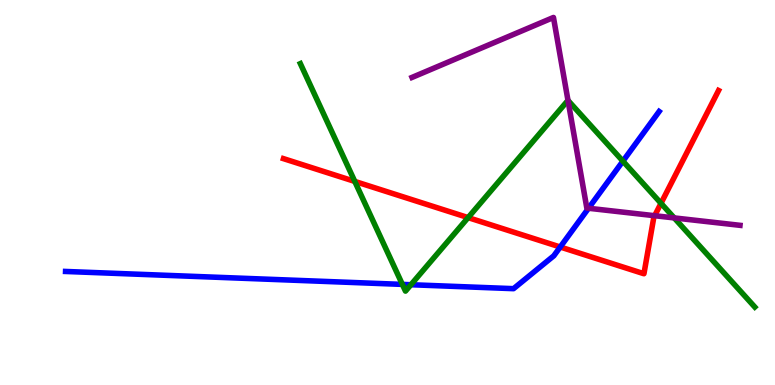[{'lines': ['blue', 'red'], 'intersections': [{'x': 7.23, 'y': 3.58}]}, {'lines': ['green', 'red'], 'intersections': [{'x': 4.58, 'y': 5.29}, {'x': 6.04, 'y': 4.35}, {'x': 8.53, 'y': 4.72}]}, {'lines': ['purple', 'red'], 'intersections': [{'x': 8.45, 'y': 4.4}]}, {'lines': ['blue', 'green'], 'intersections': [{'x': 5.19, 'y': 2.61}, {'x': 5.3, 'y': 2.6}, {'x': 8.04, 'y': 5.81}]}, {'lines': ['blue', 'purple'], 'intersections': [{'x': 7.59, 'y': 4.59}]}, {'lines': ['green', 'purple'], 'intersections': [{'x': 7.33, 'y': 7.39}, {'x': 8.7, 'y': 4.34}]}]